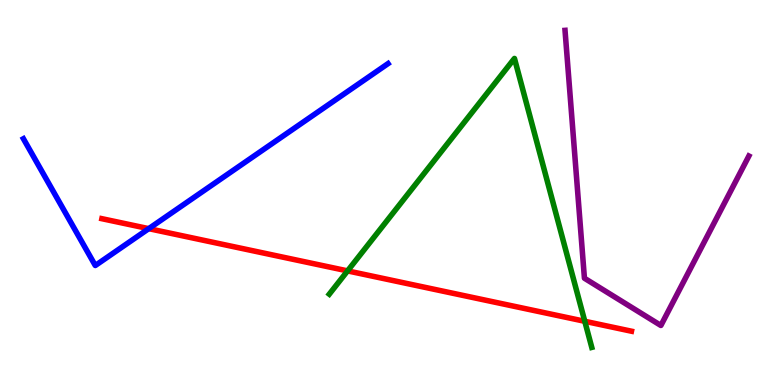[{'lines': ['blue', 'red'], 'intersections': [{'x': 1.92, 'y': 4.06}]}, {'lines': ['green', 'red'], 'intersections': [{'x': 4.48, 'y': 2.96}, {'x': 7.55, 'y': 1.65}]}, {'lines': ['purple', 'red'], 'intersections': []}, {'lines': ['blue', 'green'], 'intersections': []}, {'lines': ['blue', 'purple'], 'intersections': []}, {'lines': ['green', 'purple'], 'intersections': []}]